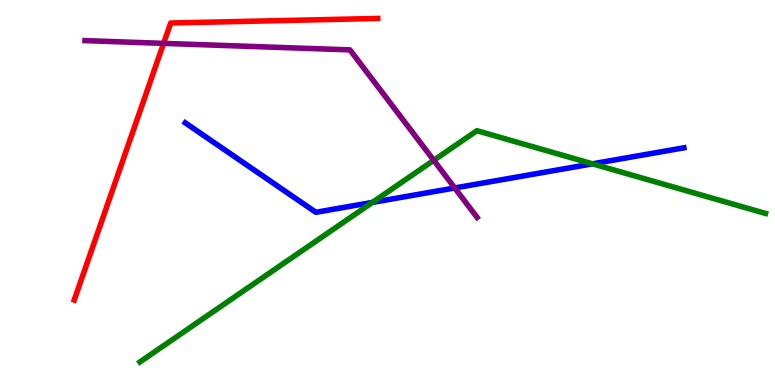[{'lines': ['blue', 'red'], 'intersections': []}, {'lines': ['green', 'red'], 'intersections': []}, {'lines': ['purple', 'red'], 'intersections': [{'x': 2.11, 'y': 8.87}]}, {'lines': ['blue', 'green'], 'intersections': [{'x': 4.81, 'y': 4.74}, {'x': 7.65, 'y': 5.74}]}, {'lines': ['blue', 'purple'], 'intersections': [{'x': 5.87, 'y': 5.12}]}, {'lines': ['green', 'purple'], 'intersections': [{'x': 5.6, 'y': 5.84}]}]